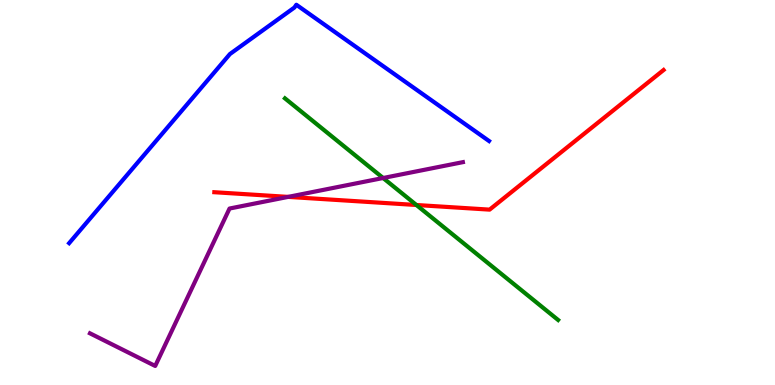[{'lines': ['blue', 'red'], 'intersections': []}, {'lines': ['green', 'red'], 'intersections': [{'x': 5.37, 'y': 4.68}]}, {'lines': ['purple', 'red'], 'intersections': [{'x': 3.72, 'y': 4.89}]}, {'lines': ['blue', 'green'], 'intersections': []}, {'lines': ['blue', 'purple'], 'intersections': []}, {'lines': ['green', 'purple'], 'intersections': [{'x': 4.94, 'y': 5.38}]}]